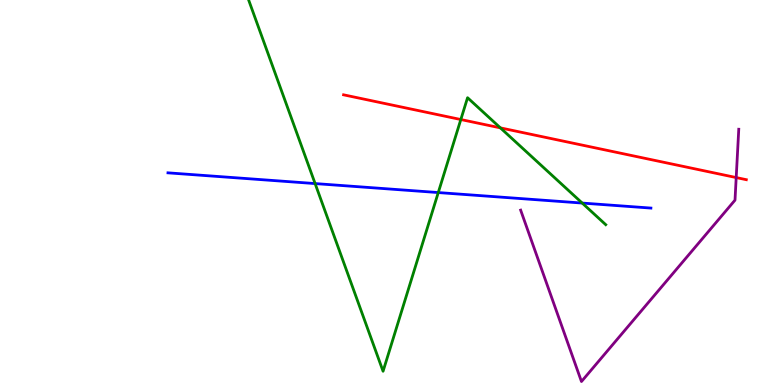[{'lines': ['blue', 'red'], 'intersections': []}, {'lines': ['green', 'red'], 'intersections': [{'x': 5.95, 'y': 6.9}, {'x': 6.46, 'y': 6.68}]}, {'lines': ['purple', 'red'], 'intersections': [{'x': 9.5, 'y': 5.39}]}, {'lines': ['blue', 'green'], 'intersections': [{'x': 4.07, 'y': 5.23}, {'x': 5.66, 'y': 5.0}, {'x': 7.51, 'y': 4.73}]}, {'lines': ['blue', 'purple'], 'intersections': []}, {'lines': ['green', 'purple'], 'intersections': []}]